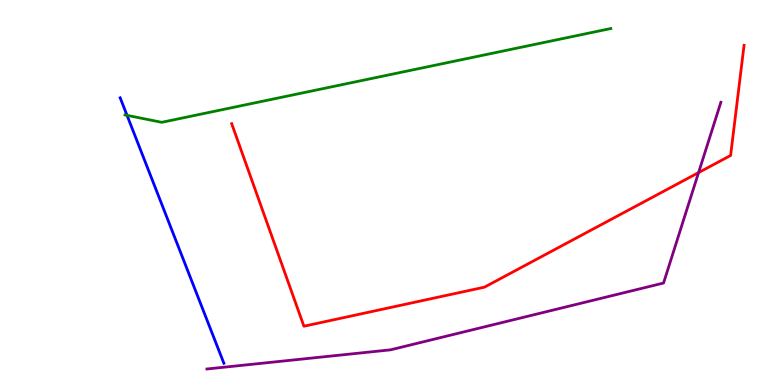[{'lines': ['blue', 'red'], 'intersections': []}, {'lines': ['green', 'red'], 'intersections': []}, {'lines': ['purple', 'red'], 'intersections': [{'x': 9.01, 'y': 5.52}]}, {'lines': ['blue', 'green'], 'intersections': [{'x': 1.64, 'y': 7.0}]}, {'lines': ['blue', 'purple'], 'intersections': []}, {'lines': ['green', 'purple'], 'intersections': []}]